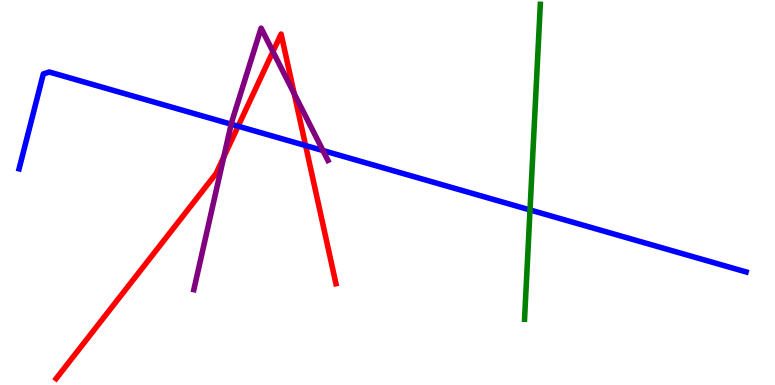[{'lines': ['blue', 'red'], 'intersections': [{'x': 3.07, 'y': 6.72}, {'x': 3.94, 'y': 6.22}]}, {'lines': ['green', 'red'], 'intersections': []}, {'lines': ['purple', 'red'], 'intersections': [{'x': 2.89, 'y': 5.92}, {'x': 3.52, 'y': 8.66}, {'x': 3.8, 'y': 7.57}]}, {'lines': ['blue', 'green'], 'intersections': [{'x': 6.84, 'y': 4.55}]}, {'lines': ['blue', 'purple'], 'intersections': [{'x': 2.98, 'y': 6.77}, {'x': 4.17, 'y': 6.09}]}, {'lines': ['green', 'purple'], 'intersections': []}]